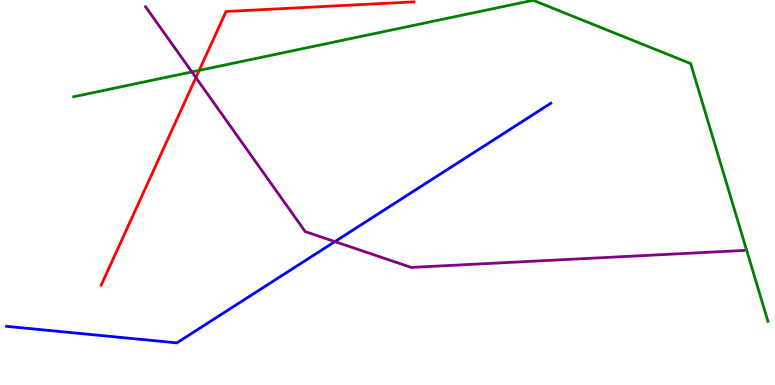[{'lines': ['blue', 'red'], 'intersections': []}, {'lines': ['green', 'red'], 'intersections': [{'x': 2.57, 'y': 8.17}]}, {'lines': ['purple', 'red'], 'intersections': [{'x': 2.53, 'y': 7.98}]}, {'lines': ['blue', 'green'], 'intersections': []}, {'lines': ['blue', 'purple'], 'intersections': [{'x': 4.32, 'y': 3.72}]}, {'lines': ['green', 'purple'], 'intersections': [{'x': 2.48, 'y': 8.13}]}]